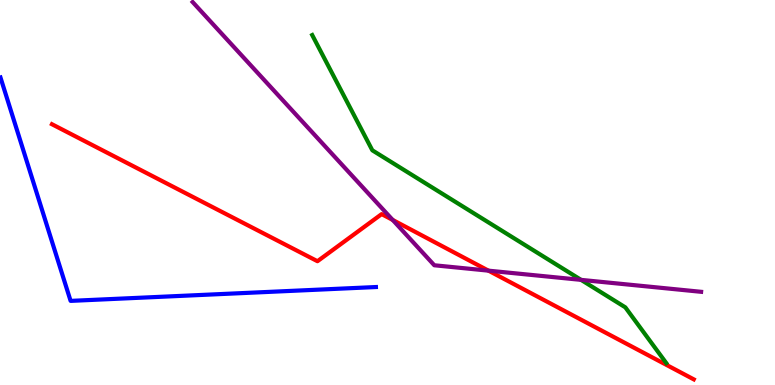[{'lines': ['blue', 'red'], 'intersections': []}, {'lines': ['green', 'red'], 'intersections': []}, {'lines': ['purple', 'red'], 'intersections': [{'x': 5.07, 'y': 4.29}, {'x': 6.3, 'y': 2.97}]}, {'lines': ['blue', 'green'], 'intersections': []}, {'lines': ['blue', 'purple'], 'intersections': []}, {'lines': ['green', 'purple'], 'intersections': [{'x': 7.5, 'y': 2.73}]}]